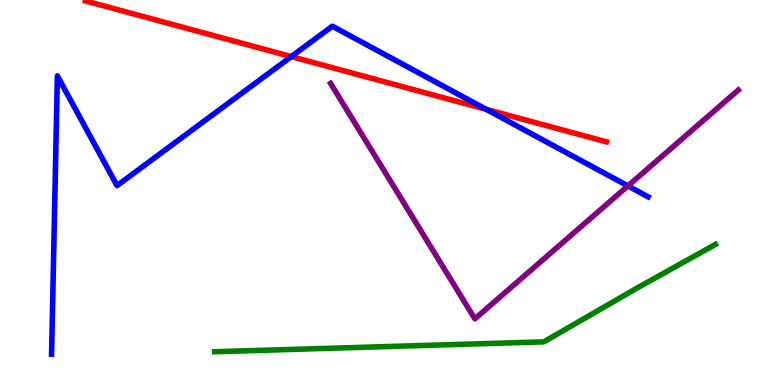[{'lines': ['blue', 'red'], 'intersections': [{'x': 3.76, 'y': 8.53}, {'x': 6.27, 'y': 7.16}]}, {'lines': ['green', 'red'], 'intersections': []}, {'lines': ['purple', 'red'], 'intersections': []}, {'lines': ['blue', 'green'], 'intersections': []}, {'lines': ['blue', 'purple'], 'intersections': [{'x': 8.1, 'y': 5.17}]}, {'lines': ['green', 'purple'], 'intersections': []}]